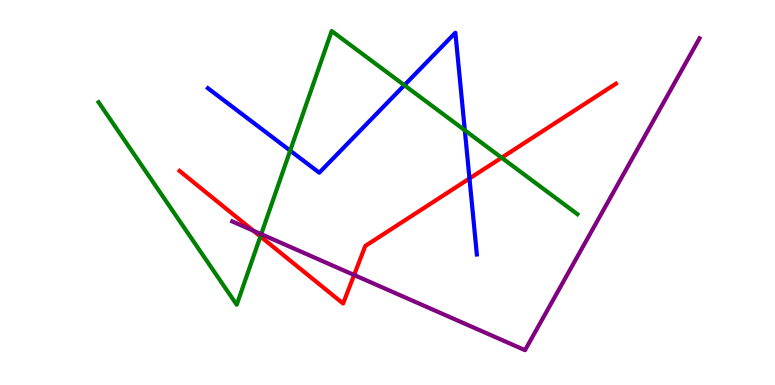[{'lines': ['blue', 'red'], 'intersections': [{'x': 6.06, 'y': 5.36}]}, {'lines': ['green', 'red'], 'intersections': [{'x': 3.36, 'y': 3.86}, {'x': 6.47, 'y': 5.9}]}, {'lines': ['purple', 'red'], 'intersections': [{'x': 3.27, 'y': 4.01}, {'x': 4.57, 'y': 2.86}]}, {'lines': ['blue', 'green'], 'intersections': [{'x': 3.74, 'y': 6.09}, {'x': 5.22, 'y': 7.79}, {'x': 6.0, 'y': 6.62}]}, {'lines': ['blue', 'purple'], 'intersections': []}, {'lines': ['green', 'purple'], 'intersections': [{'x': 3.37, 'y': 3.92}]}]